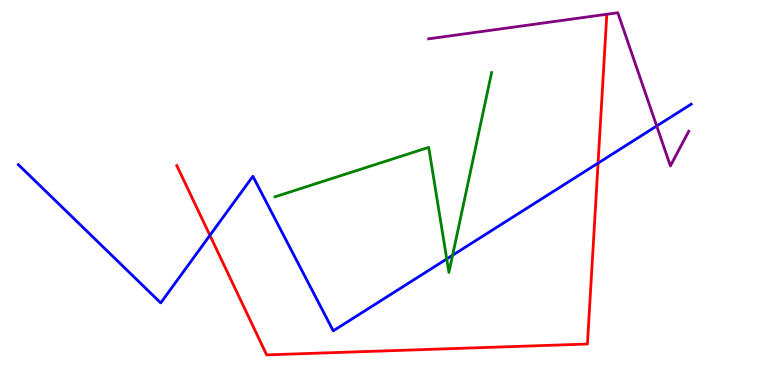[{'lines': ['blue', 'red'], 'intersections': [{'x': 2.71, 'y': 3.89}, {'x': 7.72, 'y': 5.76}]}, {'lines': ['green', 'red'], 'intersections': []}, {'lines': ['purple', 'red'], 'intersections': []}, {'lines': ['blue', 'green'], 'intersections': [{'x': 5.76, 'y': 3.27}, {'x': 5.84, 'y': 3.37}]}, {'lines': ['blue', 'purple'], 'intersections': [{'x': 8.47, 'y': 6.73}]}, {'lines': ['green', 'purple'], 'intersections': []}]